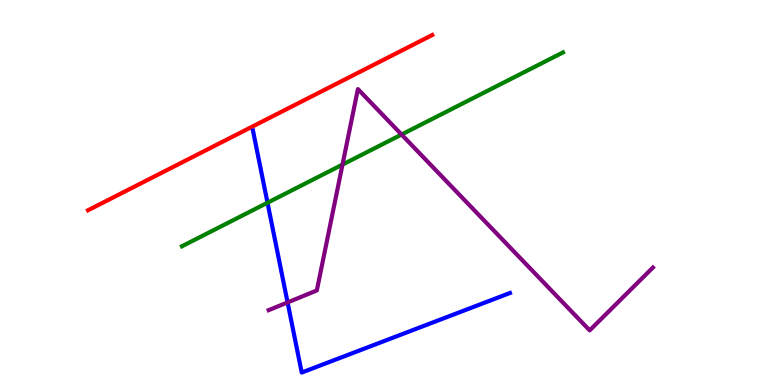[{'lines': ['blue', 'red'], 'intersections': []}, {'lines': ['green', 'red'], 'intersections': []}, {'lines': ['purple', 'red'], 'intersections': []}, {'lines': ['blue', 'green'], 'intersections': [{'x': 3.45, 'y': 4.73}]}, {'lines': ['blue', 'purple'], 'intersections': [{'x': 3.71, 'y': 2.14}]}, {'lines': ['green', 'purple'], 'intersections': [{'x': 4.42, 'y': 5.72}, {'x': 5.18, 'y': 6.51}]}]